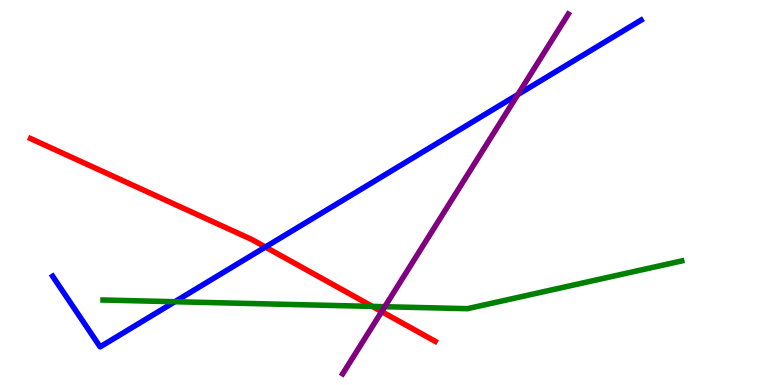[{'lines': ['blue', 'red'], 'intersections': [{'x': 3.42, 'y': 3.58}]}, {'lines': ['green', 'red'], 'intersections': [{'x': 4.8, 'y': 2.04}]}, {'lines': ['purple', 'red'], 'intersections': [{'x': 4.93, 'y': 1.91}]}, {'lines': ['blue', 'green'], 'intersections': [{'x': 2.26, 'y': 2.16}]}, {'lines': ['blue', 'purple'], 'intersections': [{'x': 6.68, 'y': 7.54}]}, {'lines': ['green', 'purple'], 'intersections': [{'x': 4.96, 'y': 2.03}]}]